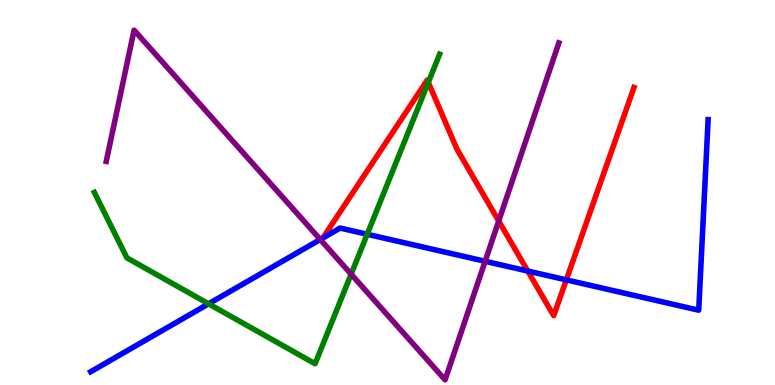[{'lines': ['blue', 'red'], 'intersections': [{'x': 4.17, 'y': 3.82}, {'x': 6.81, 'y': 2.96}, {'x': 7.31, 'y': 2.73}]}, {'lines': ['green', 'red'], 'intersections': [{'x': 5.53, 'y': 7.86}]}, {'lines': ['purple', 'red'], 'intersections': [{'x': 6.44, 'y': 4.26}]}, {'lines': ['blue', 'green'], 'intersections': [{'x': 2.69, 'y': 2.11}, {'x': 4.74, 'y': 3.91}]}, {'lines': ['blue', 'purple'], 'intersections': [{'x': 4.13, 'y': 3.78}, {'x': 6.26, 'y': 3.21}]}, {'lines': ['green', 'purple'], 'intersections': [{'x': 4.53, 'y': 2.88}]}]